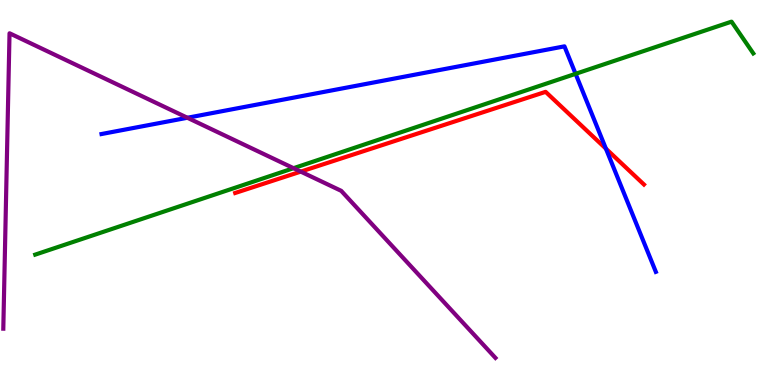[{'lines': ['blue', 'red'], 'intersections': [{'x': 7.82, 'y': 6.14}]}, {'lines': ['green', 'red'], 'intersections': []}, {'lines': ['purple', 'red'], 'intersections': [{'x': 3.88, 'y': 5.54}]}, {'lines': ['blue', 'green'], 'intersections': [{'x': 7.43, 'y': 8.08}]}, {'lines': ['blue', 'purple'], 'intersections': [{'x': 2.42, 'y': 6.94}]}, {'lines': ['green', 'purple'], 'intersections': [{'x': 3.79, 'y': 5.63}]}]